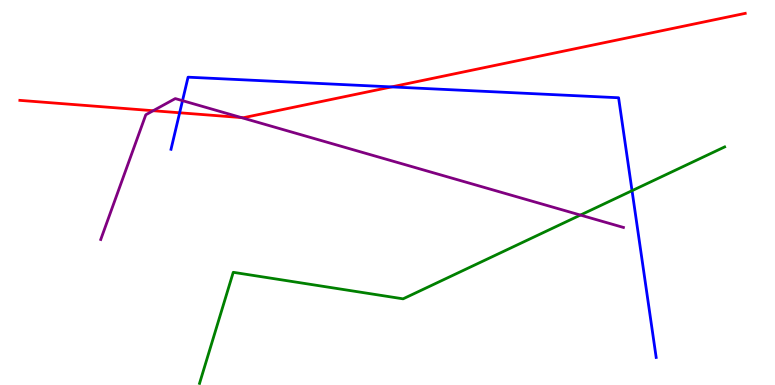[{'lines': ['blue', 'red'], 'intersections': [{'x': 2.32, 'y': 7.07}, {'x': 5.05, 'y': 7.74}]}, {'lines': ['green', 'red'], 'intersections': []}, {'lines': ['purple', 'red'], 'intersections': [{'x': 1.98, 'y': 7.12}, {'x': 3.11, 'y': 6.95}]}, {'lines': ['blue', 'green'], 'intersections': [{'x': 8.16, 'y': 5.05}]}, {'lines': ['blue', 'purple'], 'intersections': [{'x': 2.36, 'y': 7.39}]}, {'lines': ['green', 'purple'], 'intersections': [{'x': 7.49, 'y': 4.41}]}]